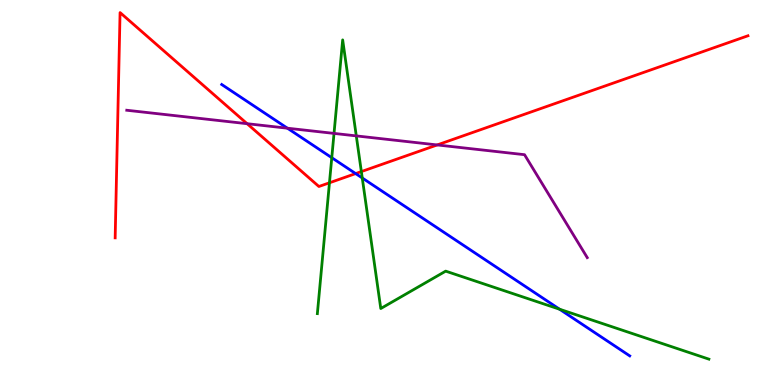[{'lines': ['blue', 'red'], 'intersections': [{'x': 4.59, 'y': 5.49}]}, {'lines': ['green', 'red'], 'intersections': [{'x': 4.25, 'y': 5.25}, {'x': 4.66, 'y': 5.54}]}, {'lines': ['purple', 'red'], 'intersections': [{'x': 3.19, 'y': 6.79}, {'x': 5.64, 'y': 6.24}]}, {'lines': ['blue', 'green'], 'intersections': [{'x': 4.28, 'y': 5.9}, {'x': 4.67, 'y': 5.38}, {'x': 7.22, 'y': 1.97}]}, {'lines': ['blue', 'purple'], 'intersections': [{'x': 3.71, 'y': 6.67}]}, {'lines': ['green', 'purple'], 'intersections': [{'x': 4.31, 'y': 6.53}, {'x': 4.6, 'y': 6.47}]}]